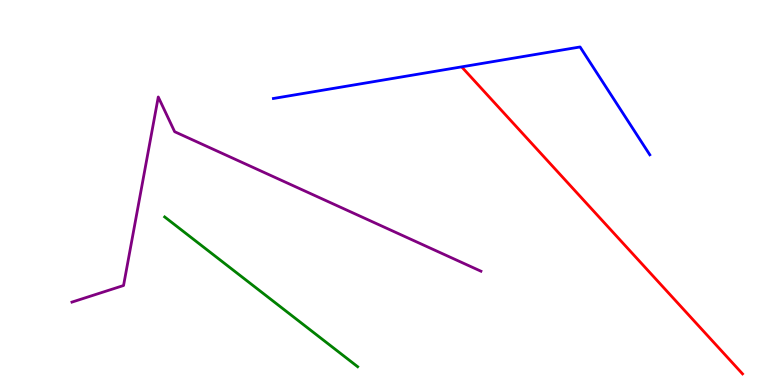[{'lines': ['blue', 'red'], 'intersections': []}, {'lines': ['green', 'red'], 'intersections': []}, {'lines': ['purple', 'red'], 'intersections': []}, {'lines': ['blue', 'green'], 'intersections': []}, {'lines': ['blue', 'purple'], 'intersections': []}, {'lines': ['green', 'purple'], 'intersections': []}]